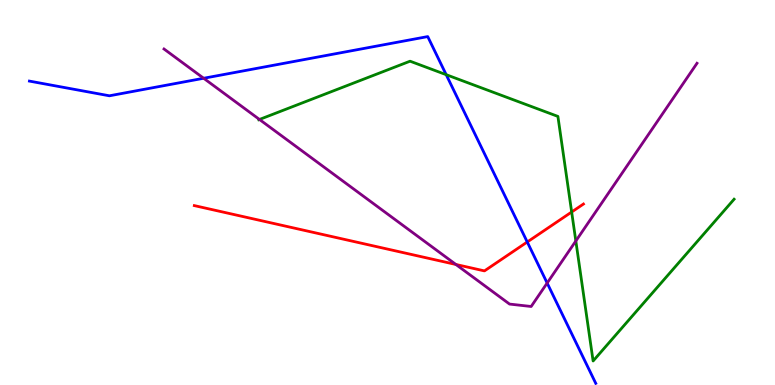[{'lines': ['blue', 'red'], 'intersections': [{'x': 6.8, 'y': 3.71}]}, {'lines': ['green', 'red'], 'intersections': [{'x': 7.38, 'y': 4.49}]}, {'lines': ['purple', 'red'], 'intersections': [{'x': 5.88, 'y': 3.13}]}, {'lines': ['blue', 'green'], 'intersections': [{'x': 5.76, 'y': 8.06}]}, {'lines': ['blue', 'purple'], 'intersections': [{'x': 2.63, 'y': 7.97}, {'x': 7.06, 'y': 2.65}]}, {'lines': ['green', 'purple'], 'intersections': [{'x': 3.35, 'y': 6.9}, {'x': 7.43, 'y': 3.74}]}]